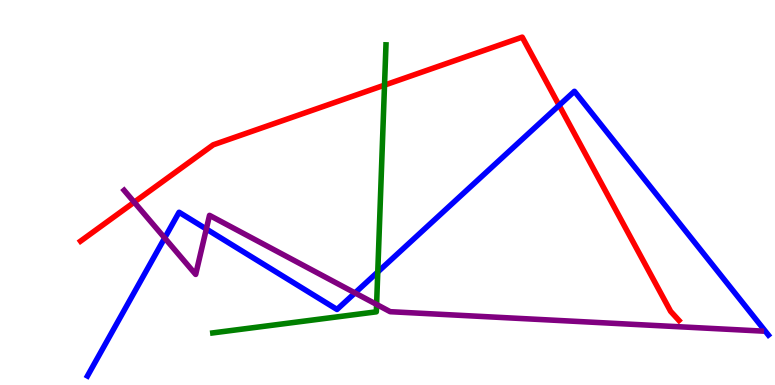[{'lines': ['blue', 'red'], 'intersections': [{'x': 7.21, 'y': 7.26}]}, {'lines': ['green', 'red'], 'intersections': [{'x': 4.96, 'y': 7.79}]}, {'lines': ['purple', 'red'], 'intersections': [{'x': 1.73, 'y': 4.75}]}, {'lines': ['blue', 'green'], 'intersections': [{'x': 4.87, 'y': 2.94}]}, {'lines': ['blue', 'purple'], 'intersections': [{'x': 2.12, 'y': 3.82}, {'x': 2.66, 'y': 4.05}, {'x': 4.58, 'y': 2.39}]}, {'lines': ['green', 'purple'], 'intersections': [{'x': 4.86, 'y': 2.09}]}]